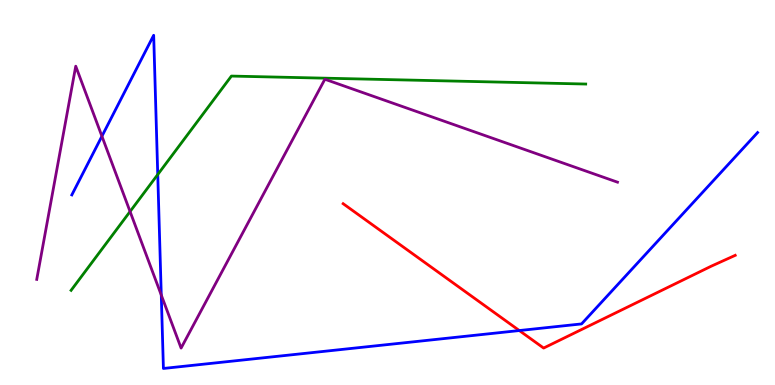[{'lines': ['blue', 'red'], 'intersections': [{'x': 6.7, 'y': 1.41}]}, {'lines': ['green', 'red'], 'intersections': []}, {'lines': ['purple', 'red'], 'intersections': []}, {'lines': ['blue', 'green'], 'intersections': [{'x': 2.04, 'y': 5.47}]}, {'lines': ['blue', 'purple'], 'intersections': [{'x': 1.32, 'y': 6.46}, {'x': 2.08, 'y': 2.34}]}, {'lines': ['green', 'purple'], 'intersections': [{'x': 1.68, 'y': 4.51}]}]